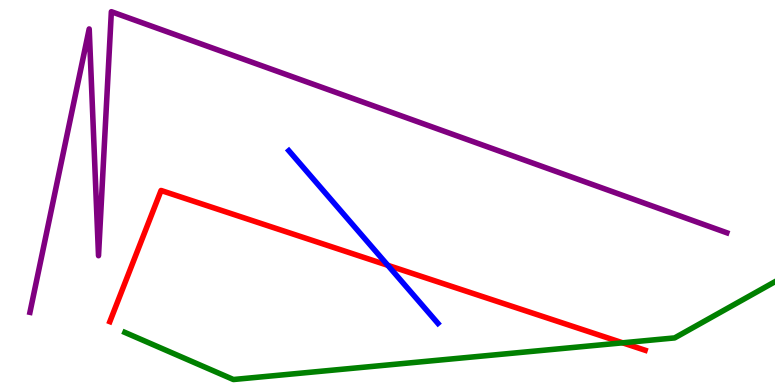[{'lines': ['blue', 'red'], 'intersections': [{'x': 5.0, 'y': 3.11}]}, {'lines': ['green', 'red'], 'intersections': [{'x': 8.03, 'y': 1.1}]}, {'lines': ['purple', 'red'], 'intersections': []}, {'lines': ['blue', 'green'], 'intersections': []}, {'lines': ['blue', 'purple'], 'intersections': []}, {'lines': ['green', 'purple'], 'intersections': []}]